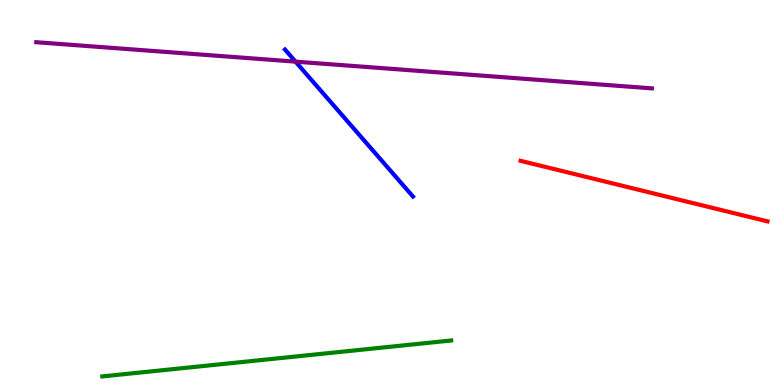[{'lines': ['blue', 'red'], 'intersections': []}, {'lines': ['green', 'red'], 'intersections': []}, {'lines': ['purple', 'red'], 'intersections': []}, {'lines': ['blue', 'green'], 'intersections': []}, {'lines': ['blue', 'purple'], 'intersections': [{'x': 3.81, 'y': 8.4}]}, {'lines': ['green', 'purple'], 'intersections': []}]